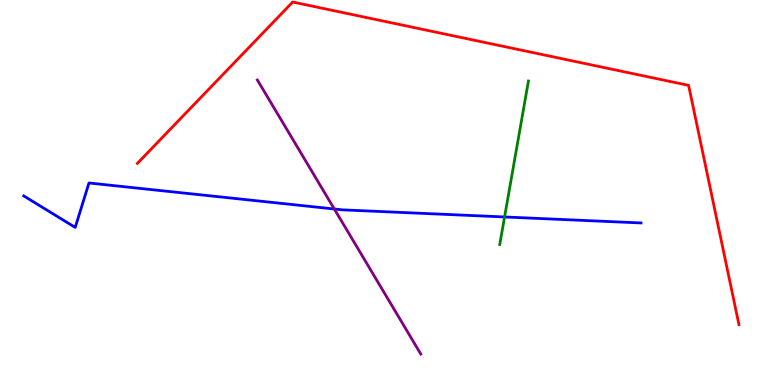[{'lines': ['blue', 'red'], 'intersections': []}, {'lines': ['green', 'red'], 'intersections': []}, {'lines': ['purple', 'red'], 'intersections': []}, {'lines': ['blue', 'green'], 'intersections': [{'x': 6.51, 'y': 4.36}]}, {'lines': ['blue', 'purple'], 'intersections': [{'x': 4.31, 'y': 4.57}]}, {'lines': ['green', 'purple'], 'intersections': []}]